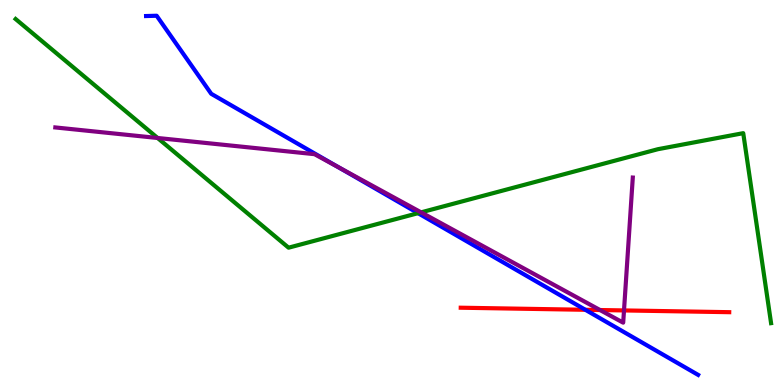[{'lines': ['blue', 'red'], 'intersections': [{'x': 7.55, 'y': 1.95}]}, {'lines': ['green', 'red'], 'intersections': []}, {'lines': ['purple', 'red'], 'intersections': [{'x': 7.74, 'y': 1.95}, {'x': 8.05, 'y': 1.94}]}, {'lines': ['blue', 'green'], 'intersections': [{'x': 5.39, 'y': 4.46}]}, {'lines': ['blue', 'purple'], 'intersections': [{'x': 4.37, 'y': 5.66}]}, {'lines': ['green', 'purple'], 'intersections': [{'x': 2.03, 'y': 6.42}, {'x': 5.43, 'y': 4.48}]}]